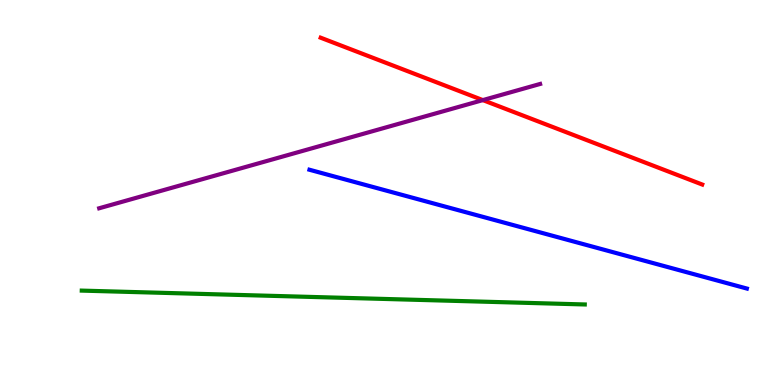[{'lines': ['blue', 'red'], 'intersections': []}, {'lines': ['green', 'red'], 'intersections': []}, {'lines': ['purple', 'red'], 'intersections': [{'x': 6.23, 'y': 7.4}]}, {'lines': ['blue', 'green'], 'intersections': []}, {'lines': ['blue', 'purple'], 'intersections': []}, {'lines': ['green', 'purple'], 'intersections': []}]